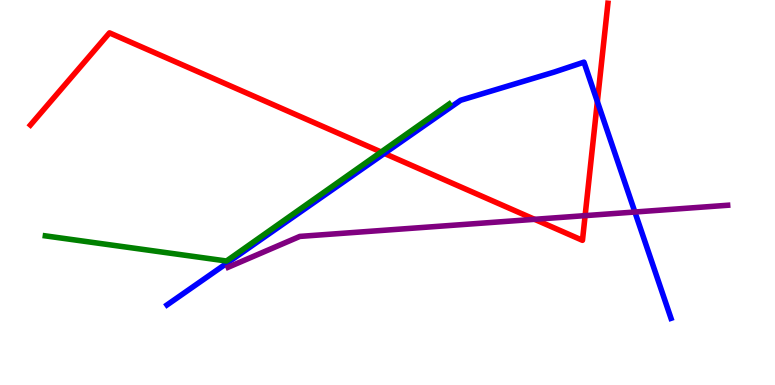[{'lines': ['blue', 'red'], 'intersections': [{'x': 4.96, 'y': 6.01}, {'x': 7.71, 'y': 7.36}]}, {'lines': ['green', 'red'], 'intersections': [{'x': 4.92, 'y': 6.05}]}, {'lines': ['purple', 'red'], 'intersections': [{'x': 6.9, 'y': 4.3}, {'x': 7.55, 'y': 4.4}]}, {'lines': ['blue', 'green'], 'intersections': []}, {'lines': ['blue', 'purple'], 'intersections': [{'x': 8.19, 'y': 4.49}]}, {'lines': ['green', 'purple'], 'intersections': []}]